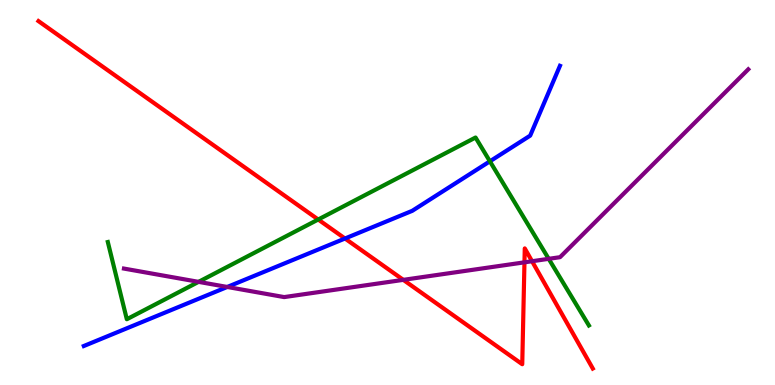[{'lines': ['blue', 'red'], 'intersections': [{'x': 4.45, 'y': 3.81}]}, {'lines': ['green', 'red'], 'intersections': [{'x': 4.11, 'y': 4.3}]}, {'lines': ['purple', 'red'], 'intersections': [{'x': 5.2, 'y': 2.73}, {'x': 6.77, 'y': 3.19}, {'x': 6.87, 'y': 3.21}]}, {'lines': ['blue', 'green'], 'intersections': [{'x': 6.32, 'y': 5.81}]}, {'lines': ['blue', 'purple'], 'intersections': [{'x': 2.93, 'y': 2.55}]}, {'lines': ['green', 'purple'], 'intersections': [{'x': 2.56, 'y': 2.68}, {'x': 7.08, 'y': 3.28}]}]